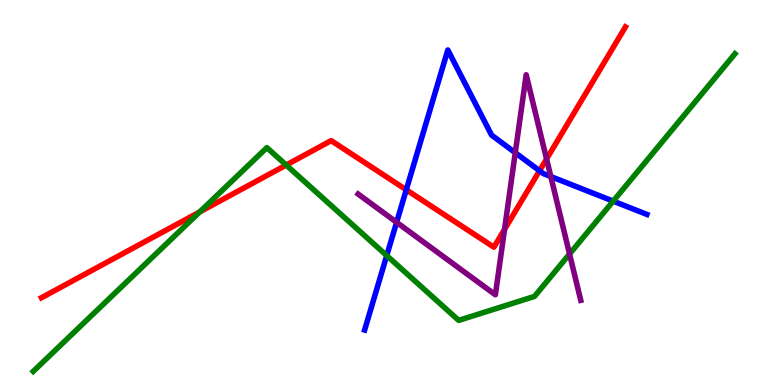[{'lines': ['blue', 'red'], 'intersections': [{'x': 5.24, 'y': 5.07}, {'x': 6.96, 'y': 5.56}]}, {'lines': ['green', 'red'], 'intersections': [{'x': 2.58, 'y': 4.5}, {'x': 3.69, 'y': 5.71}]}, {'lines': ['purple', 'red'], 'intersections': [{'x': 6.51, 'y': 4.04}, {'x': 7.05, 'y': 5.87}]}, {'lines': ['blue', 'green'], 'intersections': [{'x': 4.99, 'y': 3.36}, {'x': 7.91, 'y': 4.78}]}, {'lines': ['blue', 'purple'], 'intersections': [{'x': 5.12, 'y': 4.23}, {'x': 6.65, 'y': 6.03}, {'x': 7.11, 'y': 5.41}]}, {'lines': ['green', 'purple'], 'intersections': [{'x': 7.35, 'y': 3.4}]}]